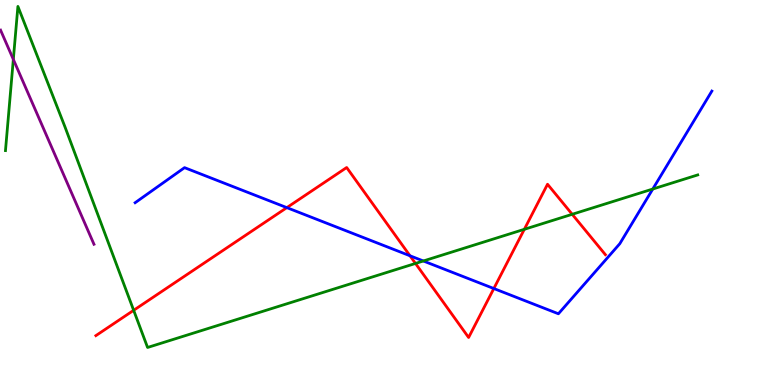[{'lines': ['blue', 'red'], 'intersections': [{'x': 3.7, 'y': 4.61}, {'x': 5.29, 'y': 3.36}, {'x': 6.37, 'y': 2.51}]}, {'lines': ['green', 'red'], 'intersections': [{'x': 1.72, 'y': 1.94}, {'x': 5.36, 'y': 3.16}, {'x': 6.77, 'y': 4.04}, {'x': 7.38, 'y': 4.43}]}, {'lines': ['purple', 'red'], 'intersections': []}, {'lines': ['blue', 'green'], 'intersections': [{'x': 5.46, 'y': 3.22}, {'x': 8.42, 'y': 5.09}]}, {'lines': ['blue', 'purple'], 'intersections': []}, {'lines': ['green', 'purple'], 'intersections': [{'x': 0.172, 'y': 8.46}]}]